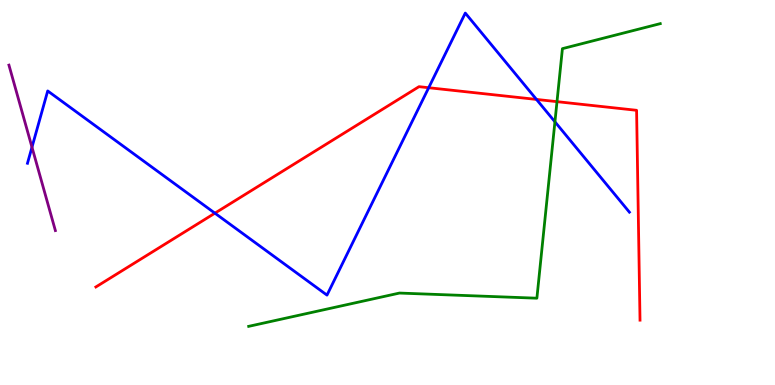[{'lines': ['blue', 'red'], 'intersections': [{'x': 2.77, 'y': 4.46}, {'x': 5.53, 'y': 7.72}, {'x': 6.92, 'y': 7.42}]}, {'lines': ['green', 'red'], 'intersections': [{'x': 7.19, 'y': 7.36}]}, {'lines': ['purple', 'red'], 'intersections': []}, {'lines': ['blue', 'green'], 'intersections': [{'x': 7.16, 'y': 6.84}]}, {'lines': ['blue', 'purple'], 'intersections': [{'x': 0.413, 'y': 6.18}]}, {'lines': ['green', 'purple'], 'intersections': []}]